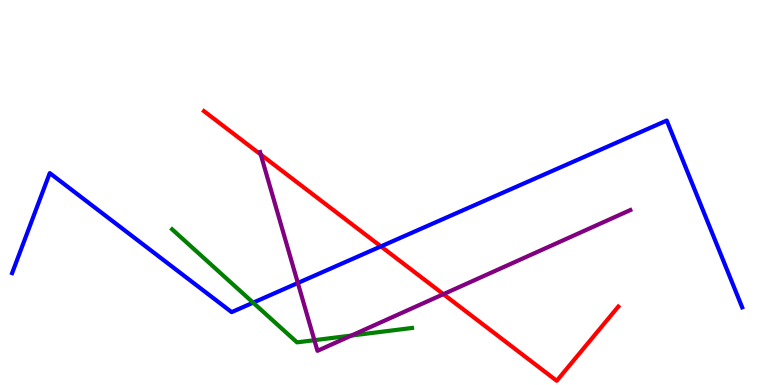[{'lines': ['blue', 'red'], 'intersections': [{'x': 4.92, 'y': 3.6}]}, {'lines': ['green', 'red'], 'intersections': []}, {'lines': ['purple', 'red'], 'intersections': [{'x': 3.36, 'y': 5.99}, {'x': 5.72, 'y': 2.36}]}, {'lines': ['blue', 'green'], 'intersections': [{'x': 3.27, 'y': 2.14}]}, {'lines': ['blue', 'purple'], 'intersections': [{'x': 3.84, 'y': 2.65}]}, {'lines': ['green', 'purple'], 'intersections': [{'x': 4.06, 'y': 1.16}, {'x': 4.53, 'y': 1.28}]}]